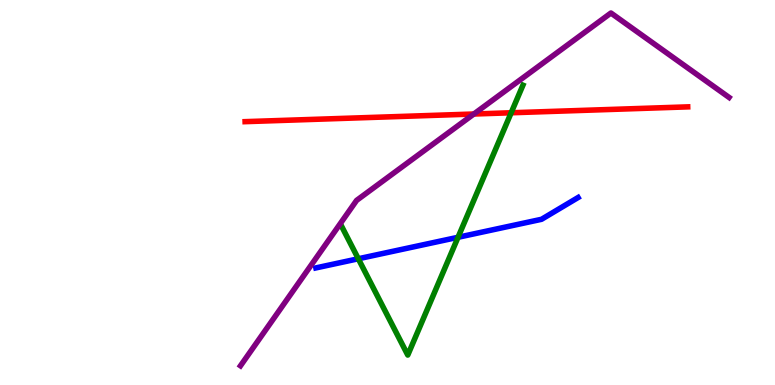[{'lines': ['blue', 'red'], 'intersections': []}, {'lines': ['green', 'red'], 'intersections': [{'x': 6.6, 'y': 7.07}]}, {'lines': ['purple', 'red'], 'intersections': [{'x': 6.11, 'y': 7.04}]}, {'lines': ['blue', 'green'], 'intersections': [{'x': 4.62, 'y': 3.28}, {'x': 5.91, 'y': 3.84}]}, {'lines': ['blue', 'purple'], 'intersections': []}, {'lines': ['green', 'purple'], 'intersections': []}]